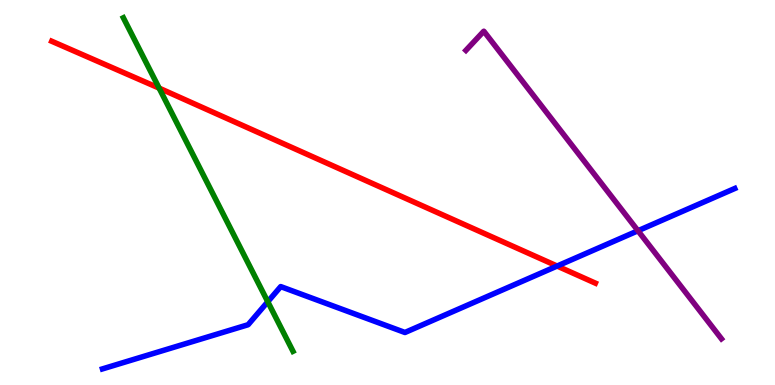[{'lines': ['blue', 'red'], 'intersections': [{'x': 7.19, 'y': 3.09}]}, {'lines': ['green', 'red'], 'intersections': [{'x': 2.05, 'y': 7.71}]}, {'lines': ['purple', 'red'], 'intersections': []}, {'lines': ['blue', 'green'], 'intersections': [{'x': 3.46, 'y': 2.16}]}, {'lines': ['blue', 'purple'], 'intersections': [{'x': 8.23, 'y': 4.01}]}, {'lines': ['green', 'purple'], 'intersections': []}]